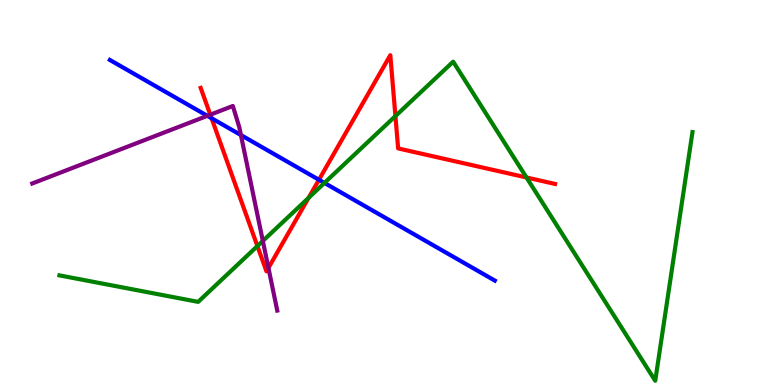[{'lines': ['blue', 'red'], 'intersections': [{'x': 2.73, 'y': 6.93}, {'x': 4.12, 'y': 5.33}]}, {'lines': ['green', 'red'], 'intersections': [{'x': 3.32, 'y': 3.61}, {'x': 3.98, 'y': 4.86}, {'x': 5.1, 'y': 6.99}, {'x': 6.79, 'y': 5.39}]}, {'lines': ['purple', 'red'], 'intersections': [{'x': 2.71, 'y': 7.02}, {'x': 3.46, 'y': 3.04}]}, {'lines': ['blue', 'green'], 'intersections': [{'x': 4.19, 'y': 5.25}]}, {'lines': ['blue', 'purple'], 'intersections': [{'x': 2.68, 'y': 6.99}, {'x': 3.11, 'y': 6.49}]}, {'lines': ['green', 'purple'], 'intersections': [{'x': 3.39, 'y': 3.74}]}]